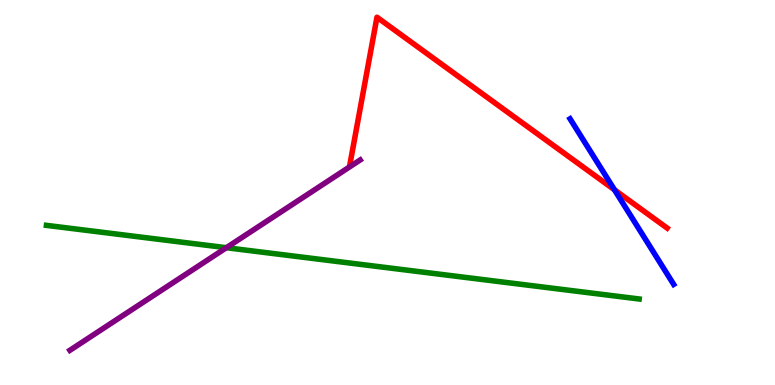[{'lines': ['blue', 'red'], 'intersections': [{'x': 7.93, 'y': 5.07}]}, {'lines': ['green', 'red'], 'intersections': []}, {'lines': ['purple', 'red'], 'intersections': []}, {'lines': ['blue', 'green'], 'intersections': []}, {'lines': ['blue', 'purple'], 'intersections': []}, {'lines': ['green', 'purple'], 'intersections': [{'x': 2.92, 'y': 3.57}]}]